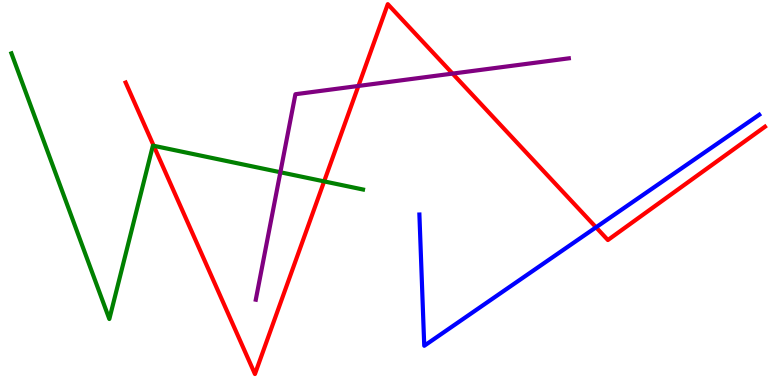[{'lines': ['blue', 'red'], 'intersections': [{'x': 7.69, 'y': 4.1}]}, {'lines': ['green', 'red'], 'intersections': [{'x': 1.98, 'y': 6.21}, {'x': 4.18, 'y': 5.29}]}, {'lines': ['purple', 'red'], 'intersections': [{'x': 4.62, 'y': 7.77}, {'x': 5.84, 'y': 8.09}]}, {'lines': ['blue', 'green'], 'intersections': []}, {'lines': ['blue', 'purple'], 'intersections': []}, {'lines': ['green', 'purple'], 'intersections': [{'x': 3.62, 'y': 5.53}]}]